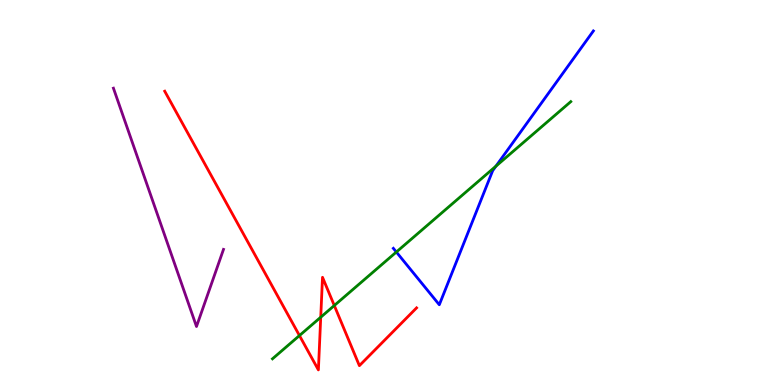[{'lines': ['blue', 'red'], 'intersections': []}, {'lines': ['green', 'red'], 'intersections': [{'x': 3.86, 'y': 1.28}, {'x': 4.14, 'y': 1.76}, {'x': 4.31, 'y': 2.06}]}, {'lines': ['purple', 'red'], 'intersections': []}, {'lines': ['blue', 'green'], 'intersections': [{'x': 5.11, 'y': 3.45}, {'x': 6.4, 'y': 5.68}]}, {'lines': ['blue', 'purple'], 'intersections': []}, {'lines': ['green', 'purple'], 'intersections': []}]